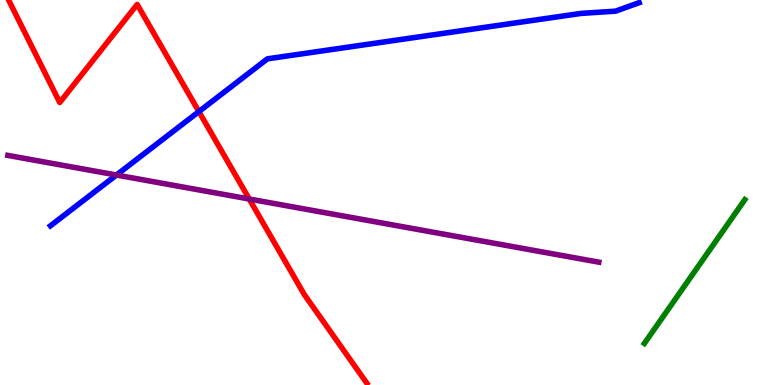[{'lines': ['blue', 'red'], 'intersections': [{'x': 2.57, 'y': 7.1}]}, {'lines': ['green', 'red'], 'intersections': []}, {'lines': ['purple', 'red'], 'intersections': [{'x': 3.22, 'y': 4.83}]}, {'lines': ['blue', 'green'], 'intersections': []}, {'lines': ['blue', 'purple'], 'intersections': [{'x': 1.5, 'y': 5.45}]}, {'lines': ['green', 'purple'], 'intersections': []}]